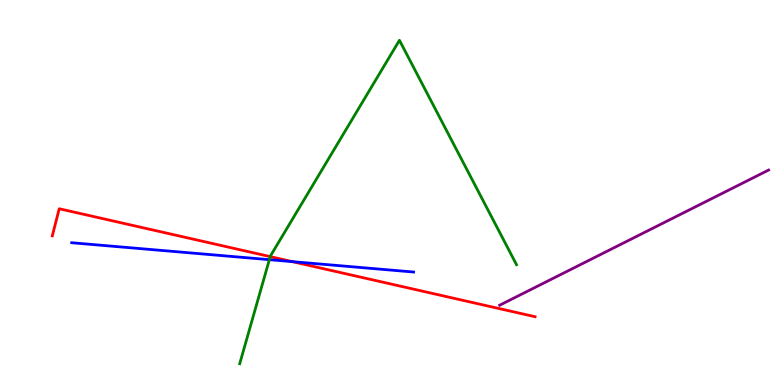[{'lines': ['blue', 'red'], 'intersections': [{'x': 3.77, 'y': 3.2}]}, {'lines': ['green', 'red'], 'intersections': [{'x': 3.49, 'y': 3.33}]}, {'lines': ['purple', 'red'], 'intersections': []}, {'lines': ['blue', 'green'], 'intersections': [{'x': 3.48, 'y': 3.26}]}, {'lines': ['blue', 'purple'], 'intersections': []}, {'lines': ['green', 'purple'], 'intersections': []}]